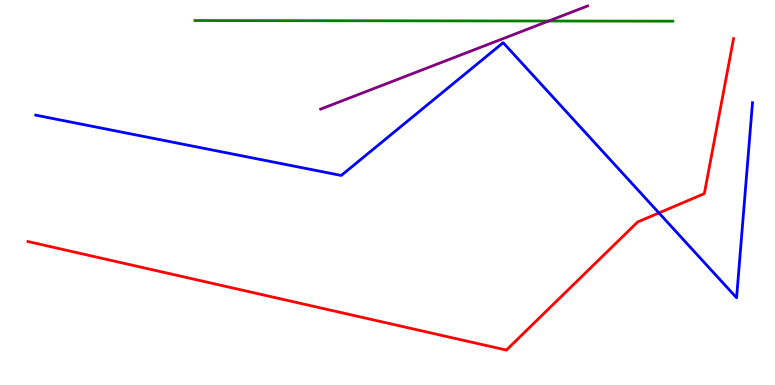[{'lines': ['blue', 'red'], 'intersections': [{'x': 8.5, 'y': 4.47}]}, {'lines': ['green', 'red'], 'intersections': []}, {'lines': ['purple', 'red'], 'intersections': []}, {'lines': ['blue', 'green'], 'intersections': []}, {'lines': ['blue', 'purple'], 'intersections': []}, {'lines': ['green', 'purple'], 'intersections': [{'x': 7.08, 'y': 9.45}]}]